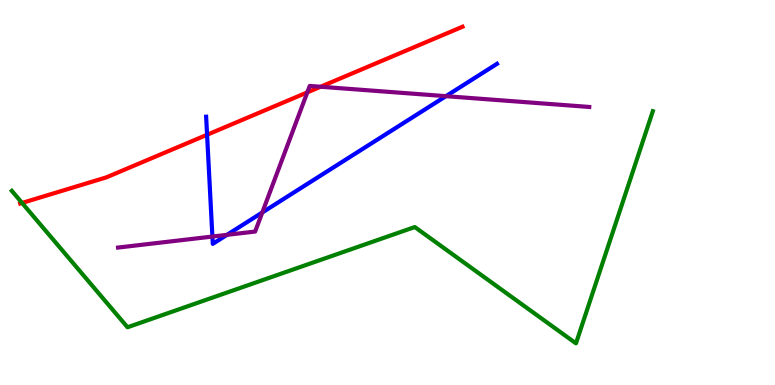[{'lines': ['blue', 'red'], 'intersections': [{'x': 2.67, 'y': 6.5}]}, {'lines': ['green', 'red'], 'intersections': [{'x': 0.285, 'y': 4.73}]}, {'lines': ['purple', 'red'], 'intersections': [{'x': 3.97, 'y': 7.6}, {'x': 4.14, 'y': 7.75}]}, {'lines': ['blue', 'green'], 'intersections': []}, {'lines': ['blue', 'purple'], 'intersections': [{'x': 2.74, 'y': 3.86}, {'x': 2.93, 'y': 3.9}, {'x': 3.38, 'y': 4.48}, {'x': 5.75, 'y': 7.5}]}, {'lines': ['green', 'purple'], 'intersections': []}]